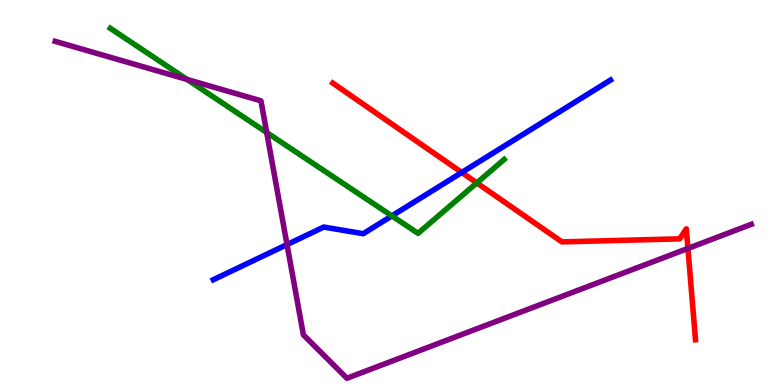[{'lines': ['blue', 'red'], 'intersections': [{'x': 5.96, 'y': 5.52}]}, {'lines': ['green', 'red'], 'intersections': [{'x': 6.15, 'y': 5.25}]}, {'lines': ['purple', 'red'], 'intersections': [{'x': 8.88, 'y': 3.55}]}, {'lines': ['blue', 'green'], 'intersections': [{'x': 5.06, 'y': 4.39}]}, {'lines': ['blue', 'purple'], 'intersections': [{'x': 3.7, 'y': 3.65}]}, {'lines': ['green', 'purple'], 'intersections': [{'x': 2.41, 'y': 7.94}, {'x': 3.44, 'y': 6.56}]}]